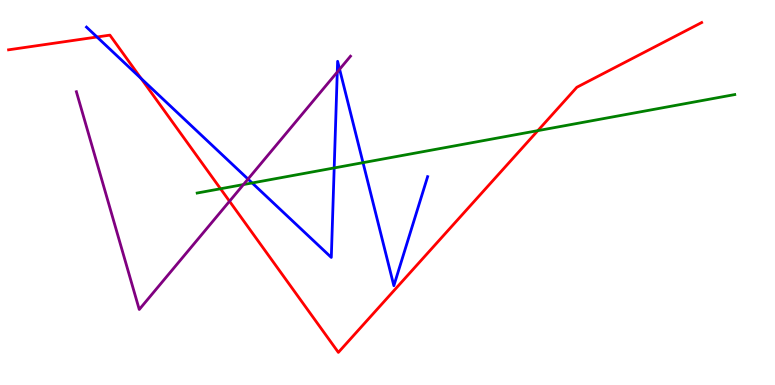[{'lines': ['blue', 'red'], 'intersections': [{'x': 1.25, 'y': 9.04}, {'x': 1.82, 'y': 7.96}]}, {'lines': ['green', 'red'], 'intersections': [{'x': 2.85, 'y': 5.1}, {'x': 6.94, 'y': 6.61}]}, {'lines': ['purple', 'red'], 'intersections': [{'x': 2.96, 'y': 4.77}]}, {'lines': ['blue', 'green'], 'intersections': [{'x': 3.25, 'y': 5.25}, {'x': 4.31, 'y': 5.64}, {'x': 4.68, 'y': 5.78}]}, {'lines': ['blue', 'purple'], 'intersections': [{'x': 3.2, 'y': 5.35}, {'x': 4.35, 'y': 8.13}, {'x': 4.38, 'y': 8.2}]}, {'lines': ['green', 'purple'], 'intersections': [{'x': 3.14, 'y': 5.21}]}]